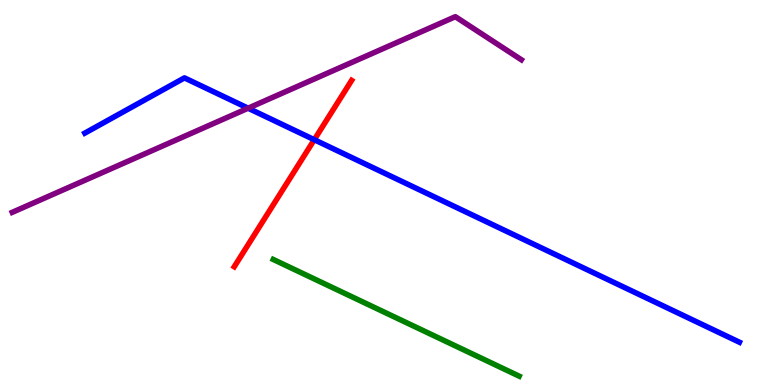[{'lines': ['blue', 'red'], 'intersections': [{'x': 4.06, 'y': 6.37}]}, {'lines': ['green', 'red'], 'intersections': []}, {'lines': ['purple', 'red'], 'intersections': []}, {'lines': ['blue', 'green'], 'intersections': []}, {'lines': ['blue', 'purple'], 'intersections': [{'x': 3.2, 'y': 7.19}]}, {'lines': ['green', 'purple'], 'intersections': []}]